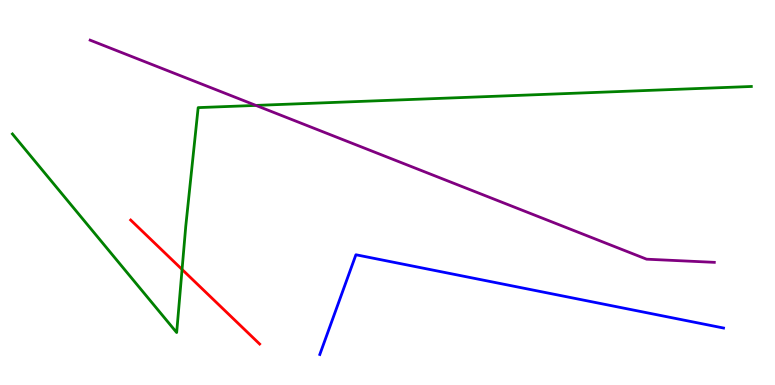[{'lines': ['blue', 'red'], 'intersections': []}, {'lines': ['green', 'red'], 'intersections': [{'x': 2.35, 'y': 3.0}]}, {'lines': ['purple', 'red'], 'intersections': []}, {'lines': ['blue', 'green'], 'intersections': []}, {'lines': ['blue', 'purple'], 'intersections': []}, {'lines': ['green', 'purple'], 'intersections': [{'x': 3.3, 'y': 7.26}]}]